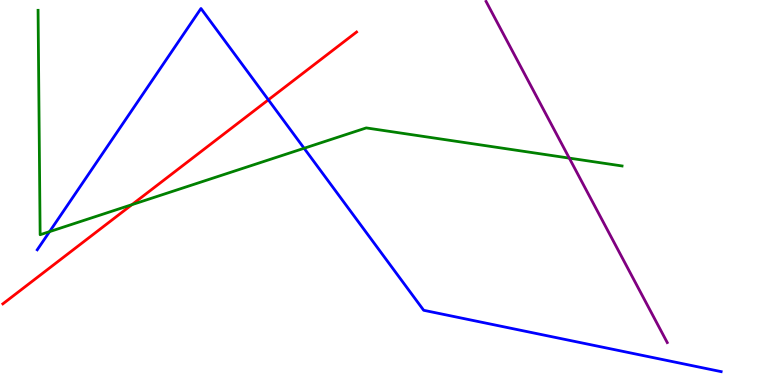[{'lines': ['blue', 'red'], 'intersections': [{'x': 3.46, 'y': 7.41}]}, {'lines': ['green', 'red'], 'intersections': [{'x': 1.7, 'y': 4.68}]}, {'lines': ['purple', 'red'], 'intersections': []}, {'lines': ['blue', 'green'], 'intersections': [{'x': 0.64, 'y': 3.98}, {'x': 3.92, 'y': 6.15}]}, {'lines': ['blue', 'purple'], 'intersections': []}, {'lines': ['green', 'purple'], 'intersections': [{'x': 7.35, 'y': 5.89}]}]